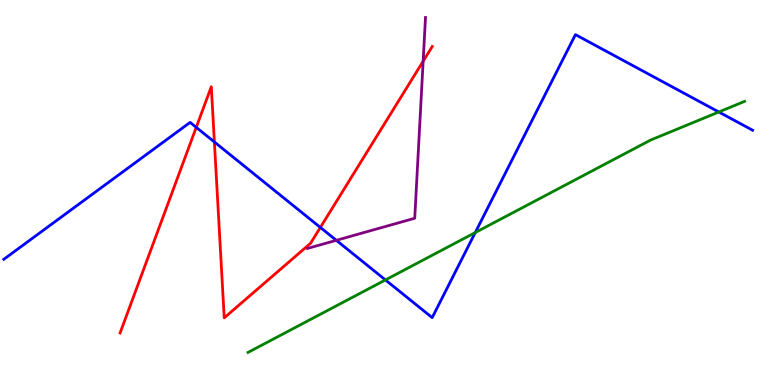[{'lines': ['blue', 'red'], 'intersections': [{'x': 2.53, 'y': 6.69}, {'x': 2.77, 'y': 6.31}, {'x': 4.13, 'y': 4.09}]}, {'lines': ['green', 'red'], 'intersections': []}, {'lines': ['purple', 'red'], 'intersections': [{'x': 5.46, 'y': 8.41}]}, {'lines': ['blue', 'green'], 'intersections': [{'x': 4.97, 'y': 2.73}, {'x': 6.13, 'y': 3.96}, {'x': 9.27, 'y': 7.09}]}, {'lines': ['blue', 'purple'], 'intersections': [{'x': 4.34, 'y': 3.76}]}, {'lines': ['green', 'purple'], 'intersections': []}]